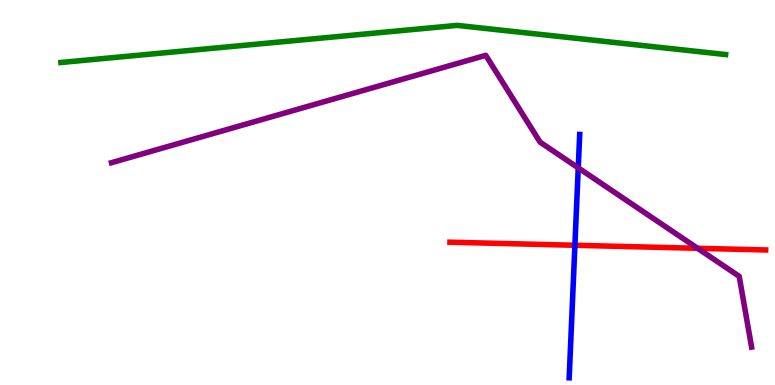[{'lines': ['blue', 'red'], 'intersections': [{'x': 7.42, 'y': 3.63}]}, {'lines': ['green', 'red'], 'intersections': []}, {'lines': ['purple', 'red'], 'intersections': [{'x': 9.0, 'y': 3.55}]}, {'lines': ['blue', 'green'], 'intersections': []}, {'lines': ['blue', 'purple'], 'intersections': [{'x': 7.46, 'y': 5.64}]}, {'lines': ['green', 'purple'], 'intersections': []}]